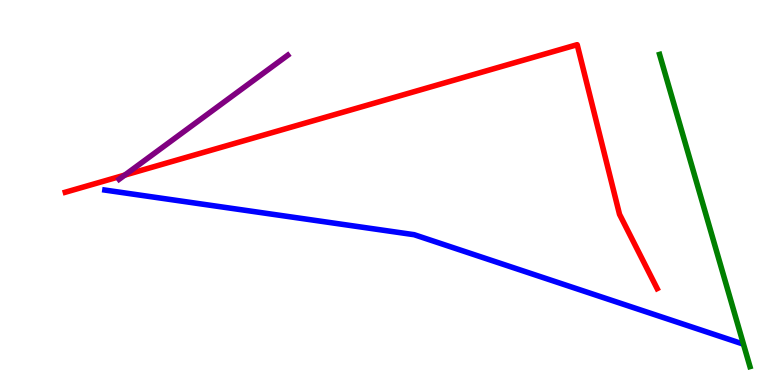[{'lines': ['blue', 'red'], 'intersections': []}, {'lines': ['green', 'red'], 'intersections': []}, {'lines': ['purple', 'red'], 'intersections': [{'x': 1.61, 'y': 5.45}]}, {'lines': ['blue', 'green'], 'intersections': []}, {'lines': ['blue', 'purple'], 'intersections': []}, {'lines': ['green', 'purple'], 'intersections': []}]